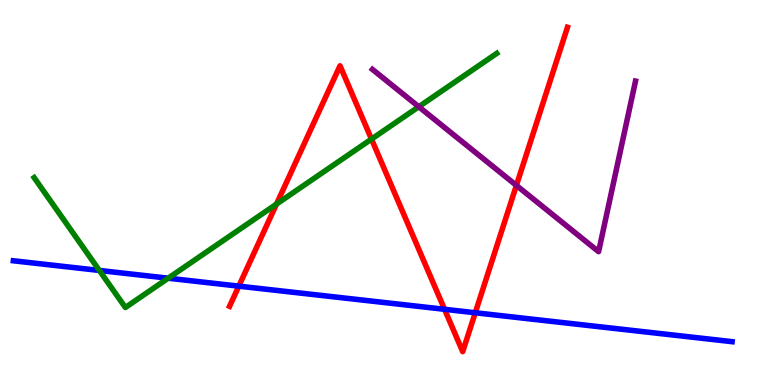[{'lines': ['blue', 'red'], 'intersections': [{'x': 3.08, 'y': 2.57}, {'x': 5.74, 'y': 1.97}, {'x': 6.13, 'y': 1.88}]}, {'lines': ['green', 'red'], 'intersections': [{'x': 3.57, 'y': 4.7}, {'x': 4.79, 'y': 6.39}]}, {'lines': ['purple', 'red'], 'intersections': [{'x': 6.66, 'y': 5.18}]}, {'lines': ['blue', 'green'], 'intersections': [{'x': 1.28, 'y': 2.98}, {'x': 2.17, 'y': 2.77}]}, {'lines': ['blue', 'purple'], 'intersections': []}, {'lines': ['green', 'purple'], 'intersections': [{'x': 5.4, 'y': 7.23}]}]